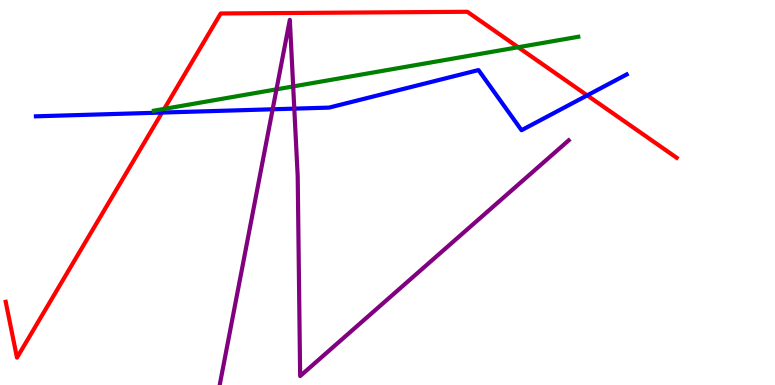[{'lines': ['blue', 'red'], 'intersections': [{'x': 2.09, 'y': 7.08}, {'x': 7.58, 'y': 7.52}]}, {'lines': ['green', 'red'], 'intersections': [{'x': 2.12, 'y': 7.17}, {'x': 6.69, 'y': 8.77}]}, {'lines': ['purple', 'red'], 'intersections': []}, {'lines': ['blue', 'green'], 'intersections': []}, {'lines': ['blue', 'purple'], 'intersections': [{'x': 3.52, 'y': 7.16}, {'x': 3.8, 'y': 7.18}]}, {'lines': ['green', 'purple'], 'intersections': [{'x': 3.57, 'y': 7.68}, {'x': 3.78, 'y': 7.75}]}]